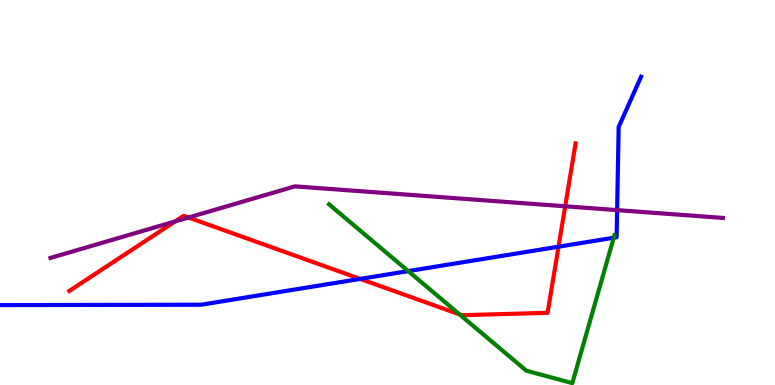[{'lines': ['blue', 'red'], 'intersections': [{'x': 4.65, 'y': 2.76}, {'x': 7.21, 'y': 3.59}]}, {'lines': ['green', 'red'], 'intersections': [{'x': 5.93, 'y': 1.83}]}, {'lines': ['purple', 'red'], 'intersections': [{'x': 2.26, 'y': 4.25}, {'x': 2.43, 'y': 4.35}, {'x': 7.29, 'y': 4.64}]}, {'lines': ['blue', 'green'], 'intersections': [{'x': 5.27, 'y': 2.96}, {'x': 7.92, 'y': 3.83}]}, {'lines': ['blue', 'purple'], 'intersections': [{'x': 7.96, 'y': 4.54}]}, {'lines': ['green', 'purple'], 'intersections': []}]